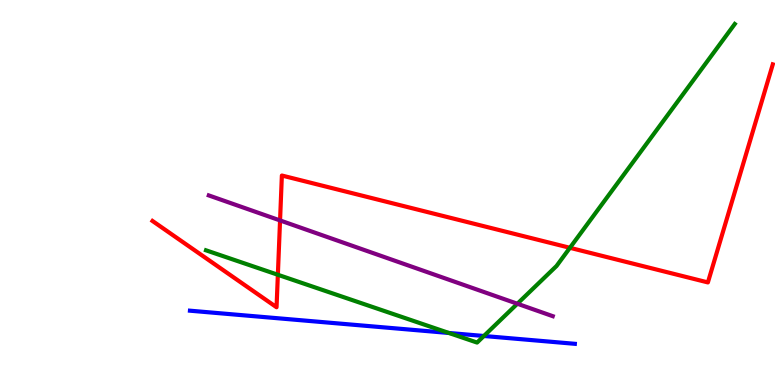[{'lines': ['blue', 'red'], 'intersections': []}, {'lines': ['green', 'red'], 'intersections': [{'x': 3.59, 'y': 2.86}, {'x': 7.35, 'y': 3.56}]}, {'lines': ['purple', 'red'], 'intersections': [{'x': 3.61, 'y': 4.27}]}, {'lines': ['blue', 'green'], 'intersections': [{'x': 5.79, 'y': 1.35}, {'x': 6.24, 'y': 1.27}]}, {'lines': ['blue', 'purple'], 'intersections': []}, {'lines': ['green', 'purple'], 'intersections': [{'x': 6.68, 'y': 2.11}]}]